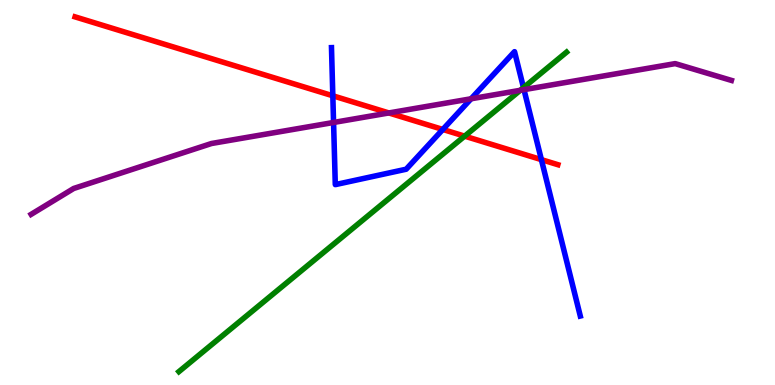[{'lines': ['blue', 'red'], 'intersections': [{'x': 4.29, 'y': 7.51}, {'x': 5.71, 'y': 6.64}, {'x': 6.99, 'y': 5.85}]}, {'lines': ['green', 'red'], 'intersections': [{'x': 6.0, 'y': 6.46}]}, {'lines': ['purple', 'red'], 'intersections': [{'x': 5.02, 'y': 7.07}]}, {'lines': ['blue', 'green'], 'intersections': [{'x': 6.75, 'y': 7.72}]}, {'lines': ['blue', 'purple'], 'intersections': [{'x': 4.3, 'y': 6.82}, {'x': 6.08, 'y': 7.43}, {'x': 6.76, 'y': 7.67}]}, {'lines': ['green', 'purple'], 'intersections': [{'x': 6.71, 'y': 7.65}]}]